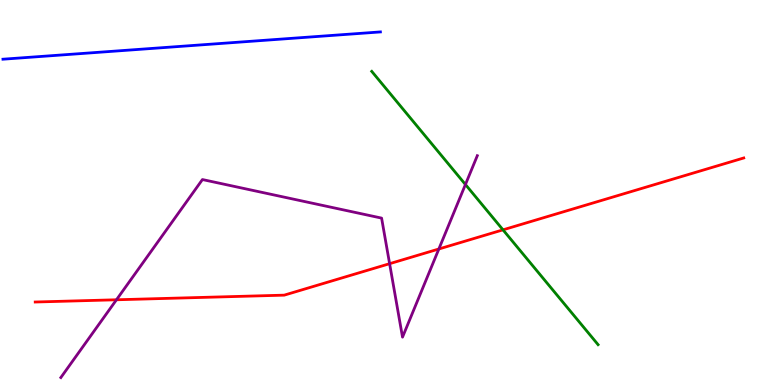[{'lines': ['blue', 'red'], 'intersections': []}, {'lines': ['green', 'red'], 'intersections': [{'x': 6.49, 'y': 4.03}]}, {'lines': ['purple', 'red'], 'intersections': [{'x': 1.5, 'y': 2.21}, {'x': 5.03, 'y': 3.15}, {'x': 5.66, 'y': 3.53}]}, {'lines': ['blue', 'green'], 'intersections': []}, {'lines': ['blue', 'purple'], 'intersections': []}, {'lines': ['green', 'purple'], 'intersections': [{'x': 6.01, 'y': 5.21}]}]